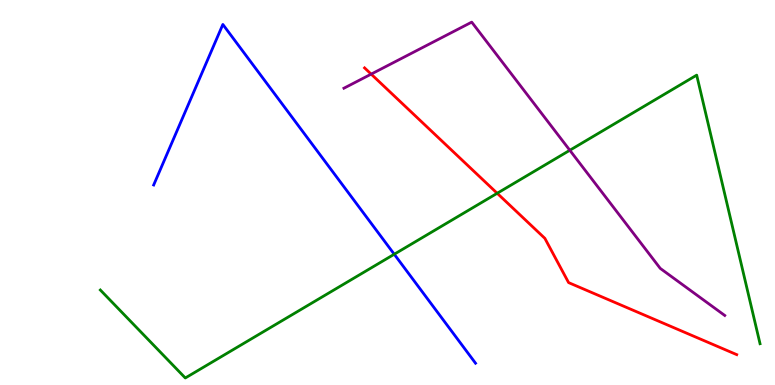[{'lines': ['blue', 'red'], 'intersections': []}, {'lines': ['green', 'red'], 'intersections': [{'x': 6.42, 'y': 4.98}]}, {'lines': ['purple', 'red'], 'intersections': [{'x': 4.79, 'y': 8.07}]}, {'lines': ['blue', 'green'], 'intersections': [{'x': 5.09, 'y': 3.4}]}, {'lines': ['blue', 'purple'], 'intersections': []}, {'lines': ['green', 'purple'], 'intersections': [{'x': 7.35, 'y': 6.1}]}]